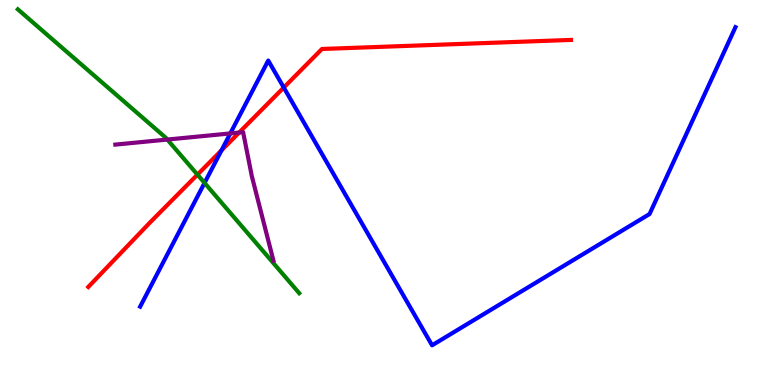[{'lines': ['blue', 'red'], 'intersections': [{'x': 2.86, 'y': 6.09}, {'x': 3.66, 'y': 7.73}]}, {'lines': ['green', 'red'], 'intersections': [{'x': 2.55, 'y': 5.46}]}, {'lines': ['purple', 'red'], 'intersections': [{'x': 3.09, 'y': 6.56}]}, {'lines': ['blue', 'green'], 'intersections': [{'x': 2.64, 'y': 5.25}]}, {'lines': ['blue', 'purple'], 'intersections': [{'x': 2.97, 'y': 6.53}]}, {'lines': ['green', 'purple'], 'intersections': [{'x': 2.16, 'y': 6.38}]}]